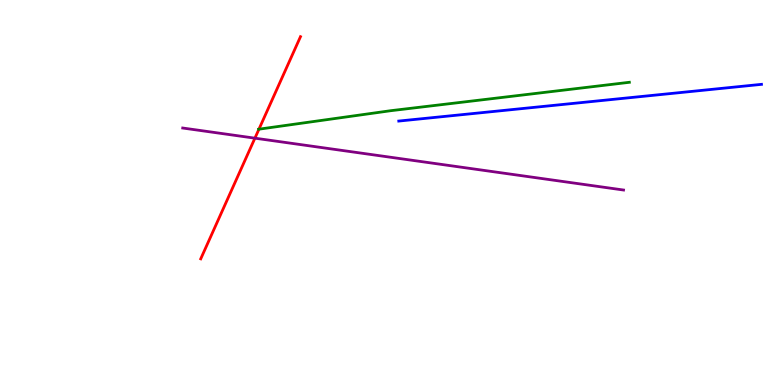[{'lines': ['blue', 'red'], 'intersections': []}, {'lines': ['green', 'red'], 'intersections': [{'x': 3.34, 'y': 6.64}]}, {'lines': ['purple', 'red'], 'intersections': [{'x': 3.29, 'y': 6.41}]}, {'lines': ['blue', 'green'], 'intersections': []}, {'lines': ['blue', 'purple'], 'intersections': []}, {'lines': ['green', 'purple'], 'intersections': []}]